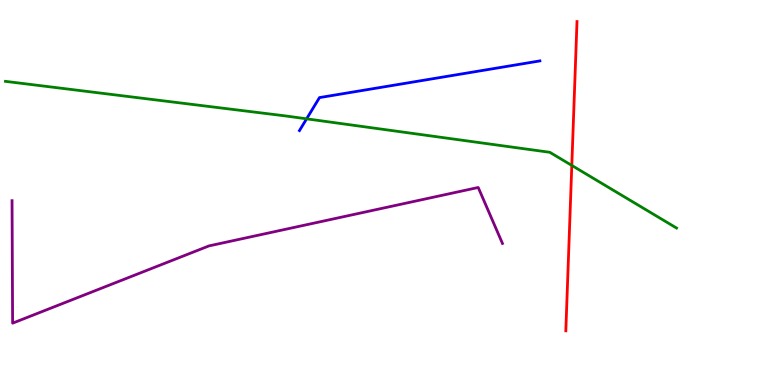[{'lines': ['blue', 'red'], 'intersections': []}, {'lines': ['green', 'red'], 'intersections': [{'x': 7.38, 'y': 5.7}]}, {'lines': ['purple', 'red'], 'intersections': []}, {'lines': ['blue', 'green'], 'intersections': [{'x': 3.96, 'y': 6.91}]}, {'lines': ['blue', 'purple'], 'intersections': []}, {'lines': ['green', 'purple'], 'intersections': []}]